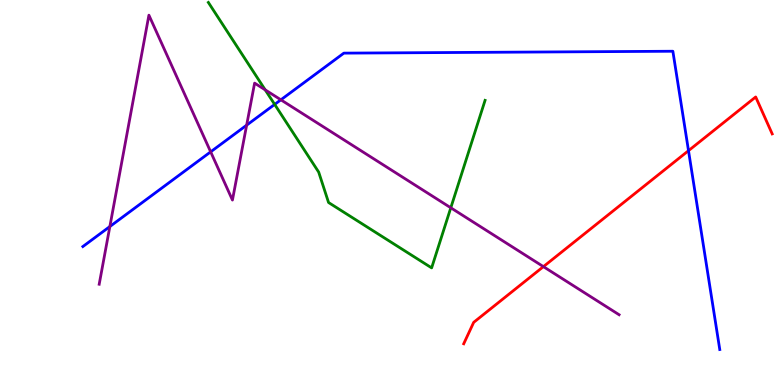[{'lines': ['blue', 'red'], 'intersections': [{'x': 8.88, 'y': 6.09}]}, {'lines': ['green', 'red'], 'intersections': []}, {'lines': ['purple', 'red'], 'intersections': [{'x': 7.01, 'y': 3.07}]}, {'lines': ['blue', 'green'], 'intersections': [{'x': 3.54, 'y': 7.29}]}, {'lines': ['blue', 'purple'], 'intersections': [{'x': 1.42, 'y': 4.12}, {'x': 2.72, 'y': 6.06}, {'x': 3.18, 'y': 6.75}, {'x': 3.62, 'y': 7.41}]}, {'lines': ['green', 'purple'], 'intersections': [{'x': 3.42, 'y': 7.67}, {'x': 5.82, 'y': 4.6}]}]